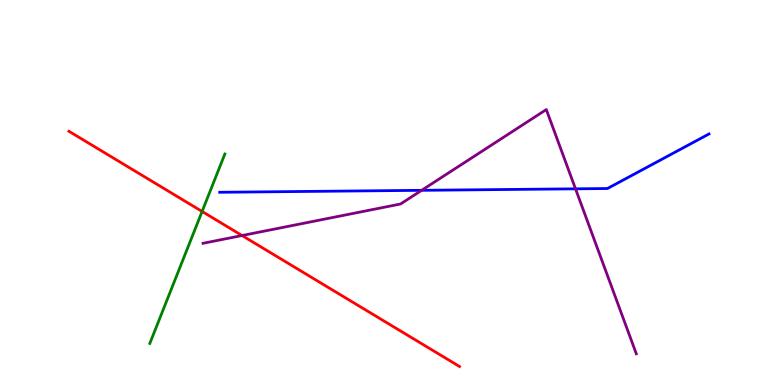[{'lines': ['blue', 'red'], 'intersections': []}, {'lines': ['green', 'red'], 'intersections': [{'x': 2.61, 'y': 4.51}]}, {'lines': ['purple', 'red'], 'intersections': [{'x': 3.12, 'y': 3.88}]}, {'lines': ['blue', 'green'], 'intersections': []}, {'lines': ['blue', 'purple'], 'intersections': [{'x': 5.44, 'y': 5.06}, {'x': 7.43, 'y': 5.1}]}, {'lines': ['green', 'purple'], 'intersections': []}]